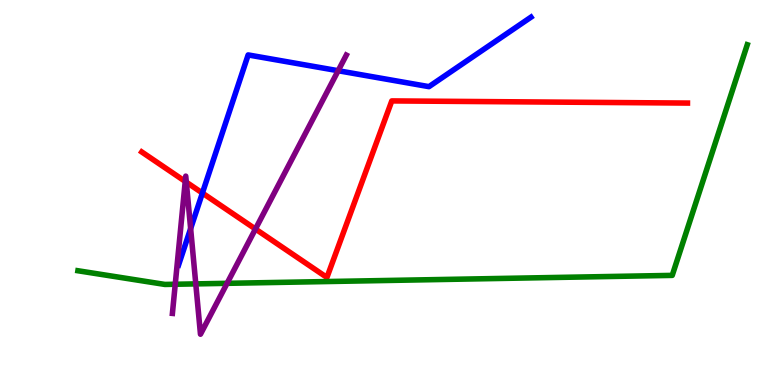[{'lines': ['blue', 'red'], 'intersections': [{'x': 2.61, 'y': 4.99}]}, {'lines': ['green', 'red'], 'intersections': []}, {'lines': ['purple', 'red'], 'intersections': [{'x': 2.39, 'y': 5.29}, {'x': 2.4, 'y': 5.27}, {'x': 3.3, 'y': 4.05}]}, {'lines': ['blue', 'green'], 'intersections': []}, {'lines': ['blue', 'purple'], 'intersections': [{'x': 2.46, 'y': 4.06}, {'x': 4.36, 'y': 8.16}]}, {'lines': ['green', 'purple'], 'intersections': [{'x': 2.26, 'y': 2.62}, {'x': 2.53, 'y': 2.63}, {'x': 2.93, 'y': 2.64}]}]